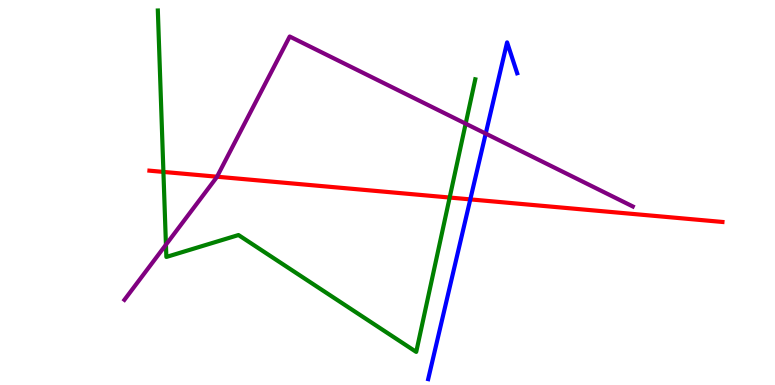[{'lines': ['blue', 'red'], 'intersections': [{'x': 6.07, 'y': 4.82}]}, {'lines': ['green', 'red'], 'intersections': [{'x': 2.11, 'y': 5.53}, {'x': 5.8, 'y': 4.87}]}, {'lines': ['purple', 'red'], 'intersections': [{'x': 2.8, 'y': 5.41}]}, {'lines': ['blue', 'green'], 'intersections': []}, {'lines': ['blue', 'purple'], 'intersections': [{'x': 6.27, 'y': 6.53}]}, {'lines': ['green', 'purple'], 'intersections': [{'x': 2.14, 'y': 3.64}, {'x': 6.01, 'y': 6.79}]}]